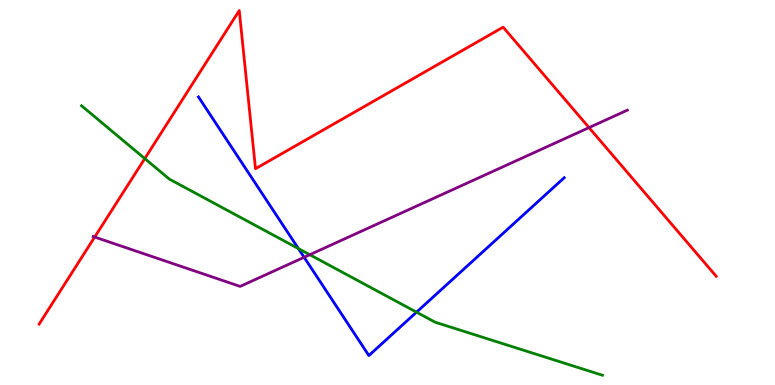[{'lines': ['blue', 'red'], 'intersections': []}, {'lines': ['green', 'red'], 'intersections': [{'x': 1.87, 'y': 5.88}]}, {'lines': ['purple', 'red'], 'intersections': [{'x': 1.22, 'y': 3.84}, {'x': 7.6, 'y': 6.69}]}, {'lines': ['blue', 'green'], 'intersections': [{'x': 3.85, 'y': 3.54}, {'x': 5.37, 'y': 1.89}]}, {'lines': ['blue', 'purple'], 'intersections': [{'x': 3.92, 'y': 3.32}]}, {'lines': ['green', 'purple'], 'intersections': [{'x': 4.0, 'y': 3.38}]}]